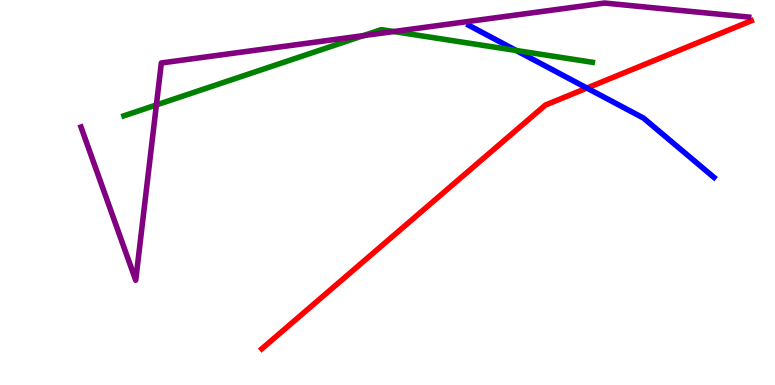[{'lines': ['blue', 'red'], 'intersections': [{'x': 7.57, 'y': 7.71}]}, {'lines': ['green', 'red'], 'intersections': []}, {'lines': ['purple', 'red'], 'intersections': []}, {'lines': ['blue', 'green'], 'intersections': [{'x': 6.66, 'y': 8.69}]}, {'lines': ['blue', 'purple'], 'intersections': []}, {'lines': ['green', 'purple'], 'intersections': [{'x': 2.02, 'y': 7.27}, {'x': 4.69, 'y': 9.07}, {'x': 5.08, 'y': 9.18}]}]